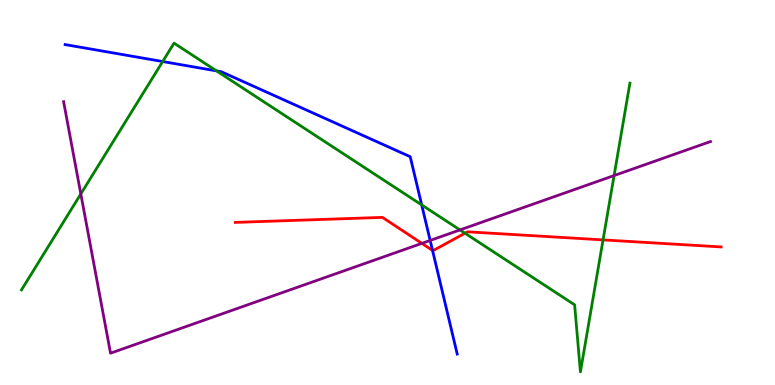[{'lines': ['blue', 'red'], 'intersections': [{'x': 5.58, 'y': 3.5}]}, {'lines': ['green', 'red'], 'intersections': [{'x': 6.0, 'y': 3.94}, {'x': 7.78, 'y': 3.77}]}, {'lines': ['purple', 'red'], 'intersections': [{'x': 5.44, 'y': 3.68}]}, {'lines': ['blue', 'green'], 'intersections': [{'x': 2.1, 'y': 8.4}, {'x': 2.79, 'y': 8.16}, {'x': 5.44, 'y': 4.68}]}, {'lines': ['blue', 'purple'], 'intersections': [{'x': 5.55, 'y': 3.75}]}, {'lines': ['green', 'purple'], 'intersections': [{'x': 1.04, 'y': 4.96}, {'x': 5.94, 'y': 4.03}, {'x': 7.92, 'y': 5.44}]}]